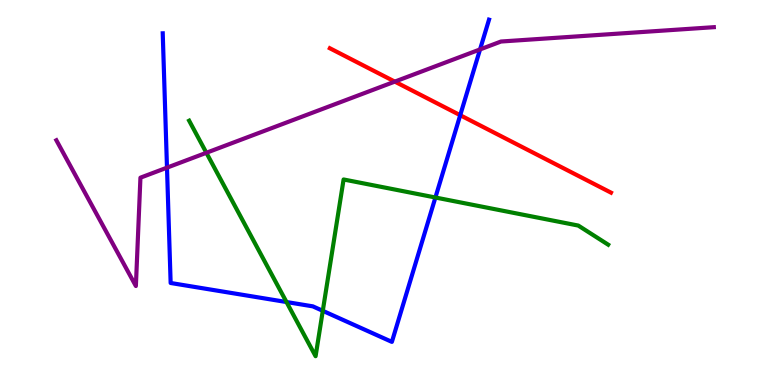[{'lines': ['blue', 'red'], 'intersections': [{'x': 5.94, 'y': 7.01}]}, {'lines': ['green', 'red'], 'intersections': []}, {'lines': ['purple', 'red'], 'intersections': [{'x': 5.09, 'y': 7.88}]}, {'lines': ['blue', 'green'], 'intersections': [{'x': 3.7, 'y': 2.16}, {'x': 4.16, 'y': 1.93}, {'x': 5.62, 'y': 4.87}]}, {'lines': ['blue', 'purple'], 'intersections': [{'x': 2.15, 'y': 5.65}, {'x': 6.19, 'y': 8.72}]}, {'lines': ['green', 'purple'], 'intersections': [{'x': 2.66, 'y': 6.03}]}]